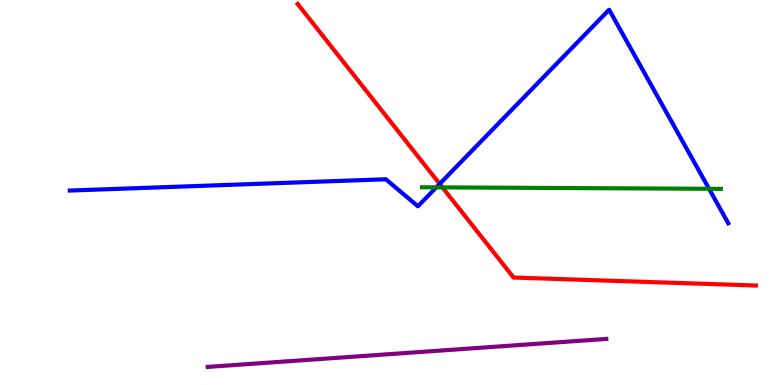[{'lines': ['blue', 'red'], 'intersections': [{'x': 5.67, 'y': 5.22}]}, {'lines': ['green', 'red'], 'intersections': [{'x': 5.71, 'y': 5.13}]}, {'lines': ['purple', 'red'], 'intersections': []}, {'lines': ['blue', 'green'], 'intersections': [{'x': 5.63, 'y': 5.13}, {'x': 9.15, 'y': 5.1}]}, {'lines': ['blue', 'purple'], 'intersections': []}, {'lines': ['green', 'purple'], 'intersections': []}]